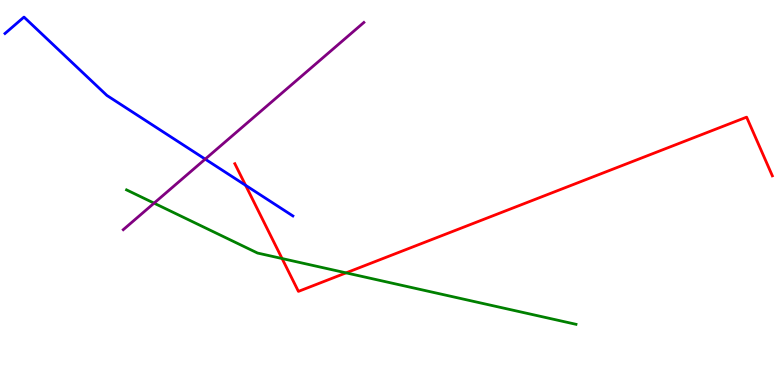[{'lines': ['blue', 'red'], 'intersections': [{'x': 3.17, 'y': 5.19}]}, {'lines': ['green', 'red'], 'intersections': [{'x': 3.64, 'y': 3.28}, {'x': 4.47, 'y': 2.91}]}, {'lines': ['purple', 'red'], 'intersections': []}, {'lines': ['blue', 'green'], 'intersections': []}, {'lines': ['blue', 'purple'], 'intersections': [{'x': 2.65, 'y': 5.87}]}, {'lines': ['green', 'purple'], 'intersections': [{'x': 1.99, 'y': 4.72}]}]